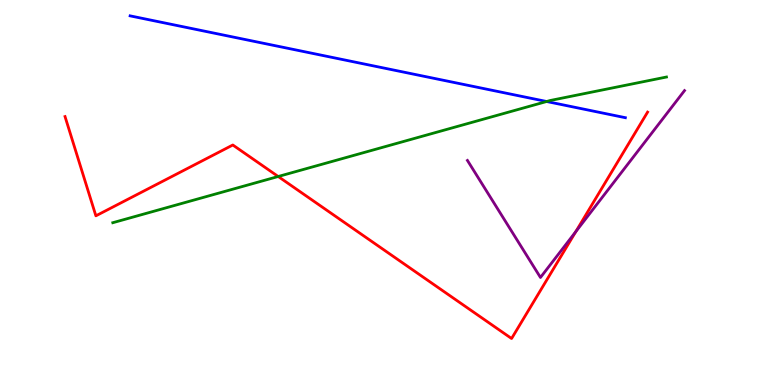[{'lines': ['blue', 'red'], 'intersections': []}, {'lines': ['green', 'red'], 'intersections': [{'x': 3.59, 'y': 5.42}]}, {'lines': ['purple', 'red'], 'intersections': [{'x': 7.43, 'y': 3.98}]}, {'lines': ['blue', 'green'], 'intersections': [{'x': 7.05, 'y': 7.36}]}, {'lines': ['blue', 'purple'], 'intersections': []}, {'lines': ['green', 'purple'], 'intersections': []}]